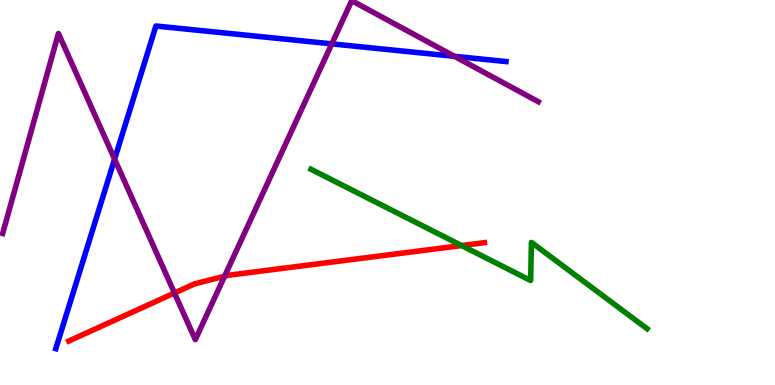[{'lines': ['blue', 'red'], 'intersections': []}, {'lines': ['green', 'red'], 'intersections': [{'x': 5.96, 'y': 3.62}]}, {'lines': ['purple', 'red'], 'intersections': [{'x': 2.25, 'y': 2.39}, {'x': 2.9, 'y': 2.83}]}, {'lines': ['blue', 'green'], 'intersections': []}, {'lines': ['blue', 'purple'], 'intersections': [{'x': 1.48, 'y': 5.87}, {'x': 4.28, 'y': 8.86}, {'x': 5.86, 'y': 8.54}]}, {'lines': ['green', 'purple'], 'intersections': []}]